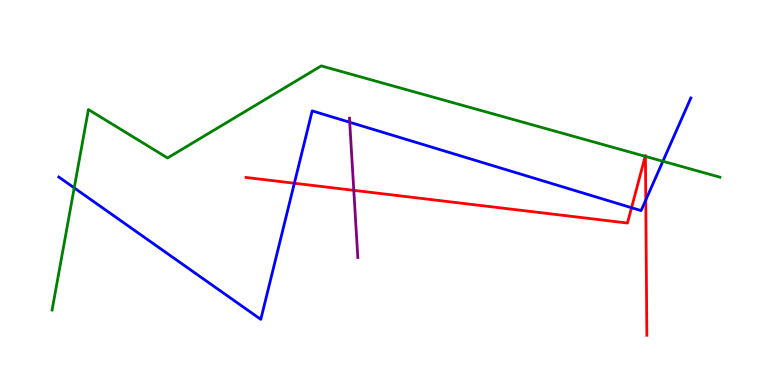[{'lines': ['blue', 'red'], 'intersections': [{'x': 3.8, 'y': 5.24}, {'x': 8.15, 'y': 4.6}, {'x': 8.33, 'y': 4.81}]}, {'lines': ['green', 'red'], 'intersections': [{'x': 8.33, 'y': 5.94}, {'x': 8.33, 'y': 5.94}]}, {'lines': ['purple', 'red'], 'intersections': [{'x': 4.57, 'y': 5.06}]}, {'lines': ['blue', 'green'], 'intersections': [{'x': 0.958, 'y': 5.12}, {'x': 8.55, 'y': 5.81}]}, {'lines': ['blue', 'purple'], 'intersections': [{'x': 4.51, 'y': 6.82}]}, {'lines': ['green', 'purple'], 'intersections': []}]